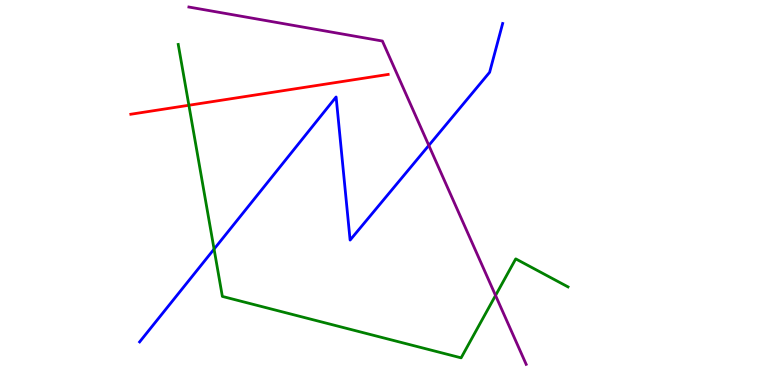[{'lines': ['blue', 'red'], 'intersections': []}, {'lines': ['green', 'red'], 'intersections': [{'x': 2.44, 'y': 7.27}]}, {'lines': ['purple', 'red'], 'intersections': []}, {'lines': ['blue', 'green'], 'intersections': [{'x': 2.76, 'y': 3.53}]}, {'lines': ['blue', 'purple'], 'intersections': [{'x': 5.53, 'y': 6.22}]}, {'lines': ['green', 'purple'], 'intersections': [{'x': 6.39, 'y': 2.33}]}]